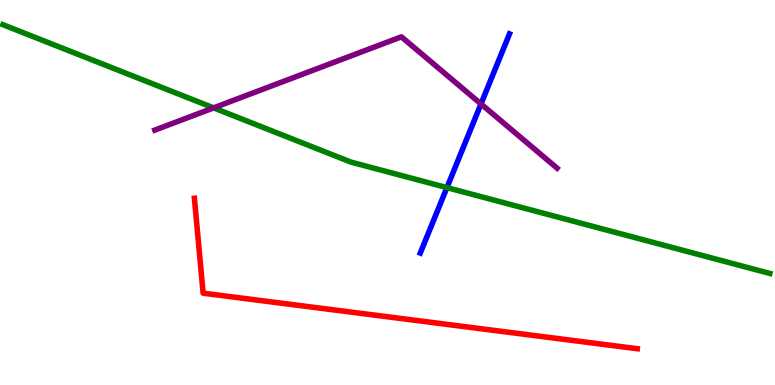[{'lines': ['blue', 'red'], 'intersections': []}, {'lines': ['green', 'red'], 'intersections': []}, {'lines': ['purple', 'red'], 'intersections': []}, {'lines': ['blue', 'green'], 'intersections': [{'x': 5.77, 'y': 5.13}]}, {'lines': ['blue', 'purple'], 'intersections': [{'x': 6.21, 'y': 7.3}]}, {'lines': ['green', 'purple'], 'intersections': [{'x': 2.76, 'y': 7.2}]}]